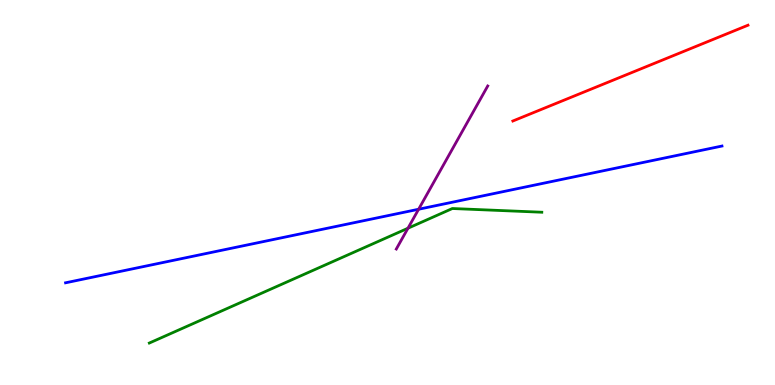[{'lines': ['blue', 'red'], 'intersections': []}, {'lines': ['green', 'red'], 'intersections': []}, {'lines': ['purple', 'red'], 'intersections': []}, {'lines': ['blue', 'green'], 'intersections': []}, {'lines': ['blue', 'purple'], 'intersections': [{'x': 5.4, 'y': 4.57}]}, {'lines': ['green', 'purple'], 'intersections': [{'x': 5.26, 'y': 4.07}]}]